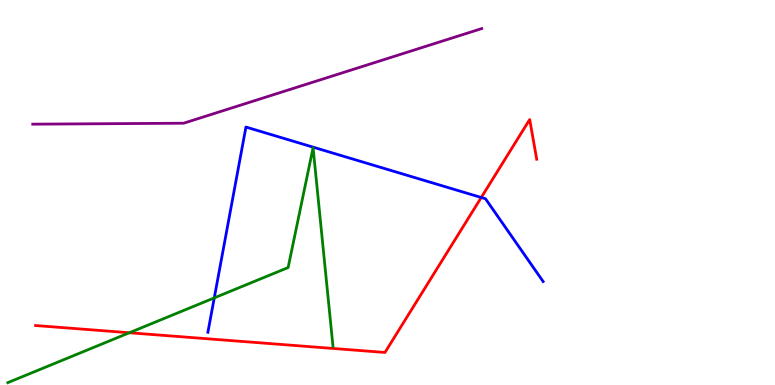[{'lines': ['blue', 'red'], 'intersections': [{'x': 6.21, 'y': 4.87}]}, {'lines': ['green', 'red'], 'intersections': [{'x': 1.67, 'y': 1.36}]}, {'lines': ['purple', 'red'], 'intersections': []}, {'lines': ['blue', 'green'], 'intersections': [{'x': 2.76, 'y': 2.26}]}, {'lines': ['blue', 'purple'], 'intersections': []}, {'lines': ['green', 'purple'], 'intersections': []}]